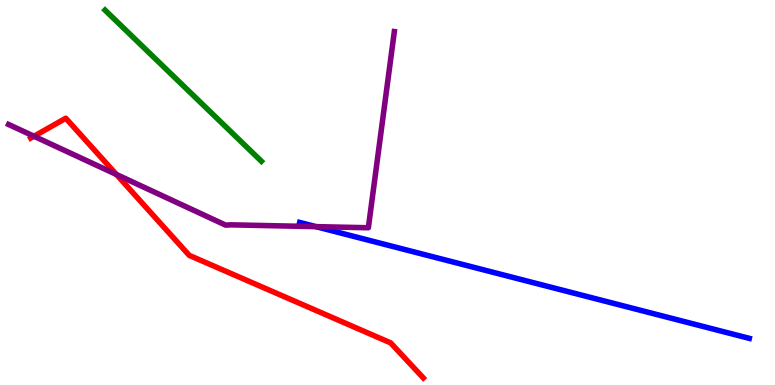[{'lines': ['blue', 'red'], 'intersections': []}, {'lines': ['green', 'red'], 'intersections': []}, {'lines': ['purple', 'red'], 'intersections': [{'x': 0.439, 'y': 6.46}, {'x': 1.5, 'y': 5.47}]}, {'lines': ['blue', 'green'], 'intersections': []}, {'lines': ['blue', 'purple'], 'intersections': [{'x': 4.08, 'y': 4.11}]}, {'lines': ['green', 'purple'], 'intersections': []}]